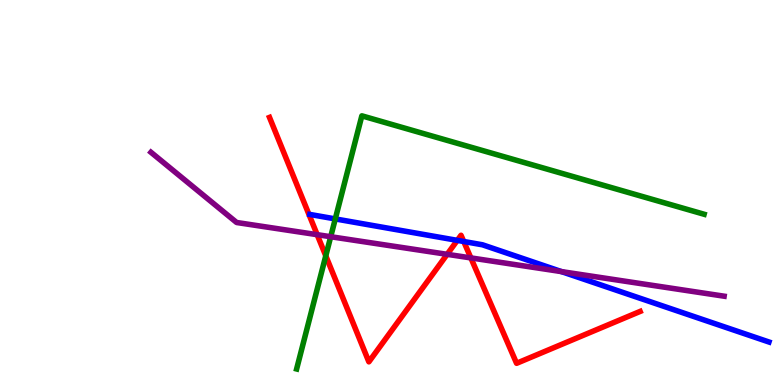[{'lines': ['blue', 'red'], 'intersections': [{'x': 5.9, 'y': 3.76}, {'x': 5.98, 'y': 3.73}]}, {'lines': ['green', 'red'], 'intersections': [{'x': 4.2, 'y': 3.36}]}, {'lines': ['purple', 'red'], 'intersections': [{'x': 4.09, 'y': 3.9}, {'x': 5.77, 'y': 3.39}, {'x': 6.08, 'y': 3.3}]}, {'lines': ['blue', 'green'], 'intersections': [{'x': 4.33, 'y': 4.31}]}, {'lines': ['blue', 'purple'], 'intersections': [{'x': 7.25, 'y': 2.95}]}, {'lines': ['green', 'purple'], 'intersections': [{'x': 4.27, 'y': 3.85}]}]